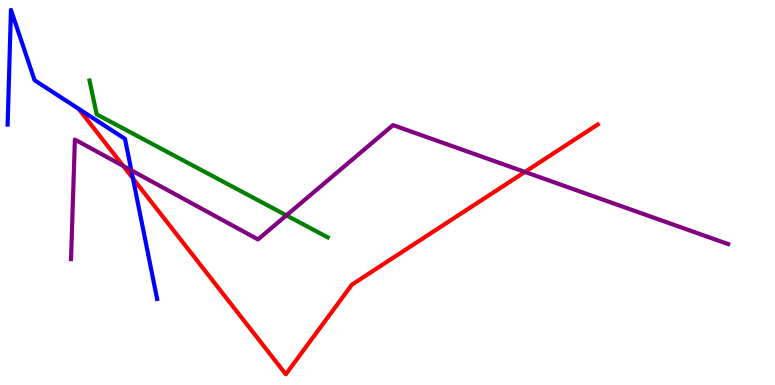[{'lines': ['blue', 'red'], 'intersections': [{'x': 1.72, 'y': 5.37}]}, {'lines': ['green', 'red'], 'intersections': []}, {'lines': ['purple', 'red'], 'intersections': [{'x': 1.59, 'y': 5.69}, {'x': 6.77, 'y': 5.53}]}, {'lines': ['blue', 'green'], 'intersections': []}, {'lines': ['blue', 'purple'], 'intersections': [{'x': 1.69, 'y': 5.58}]}, {'lines': ['green', 'purple'], 'intersections': [{'x': 3.7, 'y': 4.41}]}]